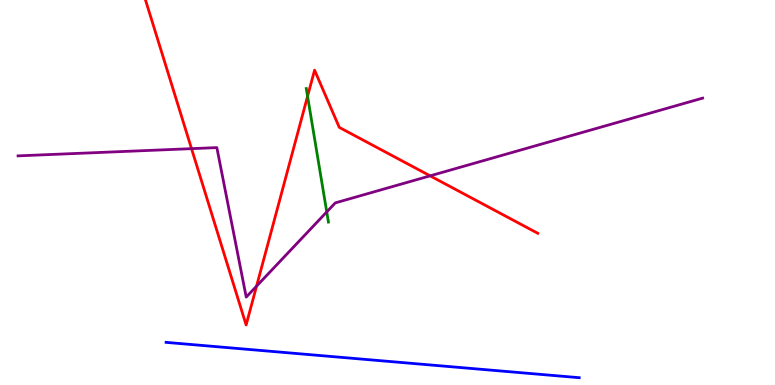[{'lines': ['blue', 'red'], 'intersections': []}, {'lines': ['green', 'red'], 'intersections': [{'x': 3.97, 'y': 7.5}]}, {'lines': ['purple', 'red'], 'intersections': [{'x': 2.47, 'y': 6.14}, {'x': 3.31, 'y': 2.57}, {'x': 5.55, 'y': 5.43}]}, {'lines': ['blue', 'green'], 'intersections': []}, {'lines': ['blue', 'purple'], 'intersections': []}, {'lines': ['green', 'purple'], 'intersections': [{'x': 4.22, 'y': 4.5}]}]